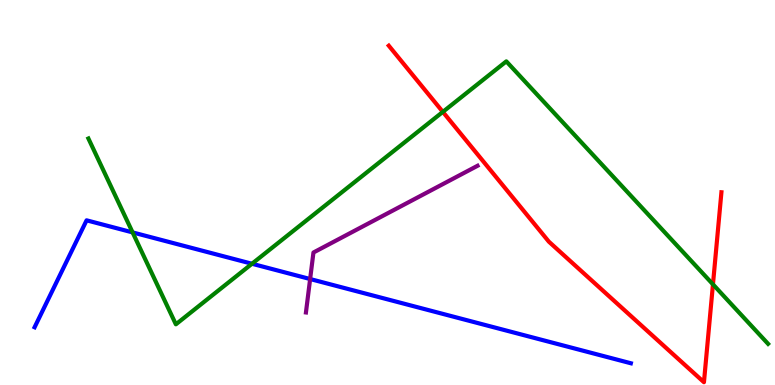[{'lines': ['blue', 'red'], 'intersections': []}, {'lines': ['green', 'red'], 'intersections': [{'x': 5.71, 'y': 7.09}, {'x': 9.2, 'y': 2.61}]}, {'lines': ['purple', 'red'], 'intersections': []}, {'lines': ['blue', 'green'], 'intersections': [{'x': 1.71, 'y': 3.96}, {'x': 3.25, 'y': 3.15}]}, {'lines': ['blue', 'purple'], 'intersections': [{'x': 4.0, 'y': 2.75}]}, {'lines': ['green', 'purple'], 'intersections': []}]